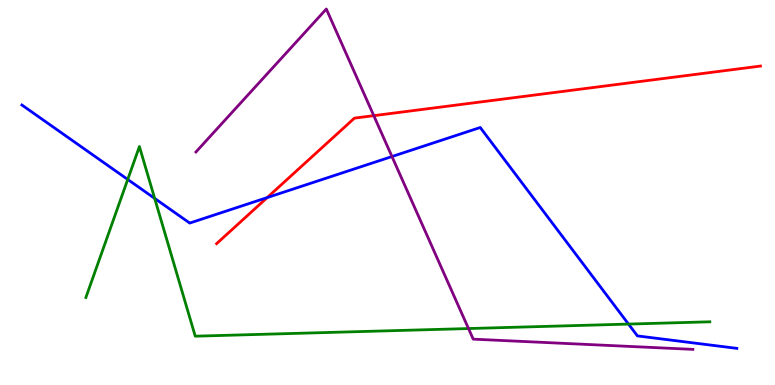[{'lines': ['blue', 'red'], 'intersections': [{'x': 3.45, 'y': 4.87}]}, {'lines': ['green', 'red'], 'intersections': []}, {'lines': ['purple', 'red'], 'intersections': [{'x': 4.82, 'y': 7.0}]}, {'lines': ['blue', 'green'], 'intersections': [{'x': 1.65, 'y': 5.34}, {'x': 2.0, 'y': 4.85}, {'x': 8.11, 'y': 1.58}]}, {'lines': ['blue', 'purple'], 'intersections': [{'x': 5.06, 'y': 5.93}]}, {'lines': ['green', 'purple'], 'intersections': [{'x': 6.05, 'y': 1.47}]}]